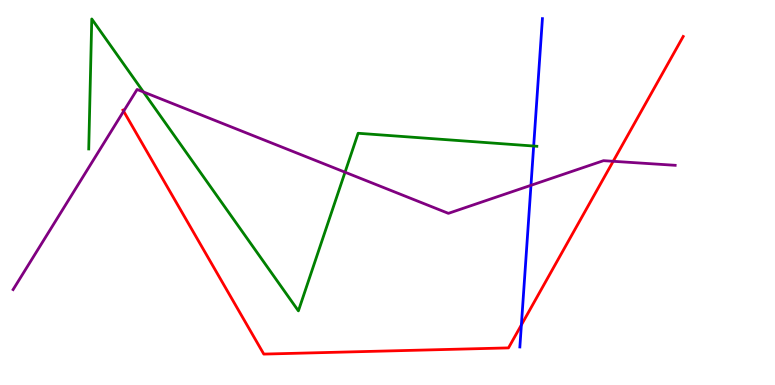[{'lines': ['blue', 'red'], 'intersections': [{'x': 6.73, 'y': 1.56}]}, {'lines': ['green', 'red'], 'intersections': []}, {'lines': ['purple', 'red'], 'intersections': [{'x': 1.6, 'y': 7.11}, {'x': 7.91, 'y': 5.81}]}, {'lines': ['blue', 'green'], 'intersections': [{'x': 6.89, 'y': 6.21}]}, {'lines': ['blue', 'purple'], 'intersections': [{'x': 6.85, 'y': 5.19}]}, {'lines': ['green', 'purple'], 'intersections': [{'x': 1.85, 'y': 7.61}, {'x': 4.45, 'y': 5.53}]}]